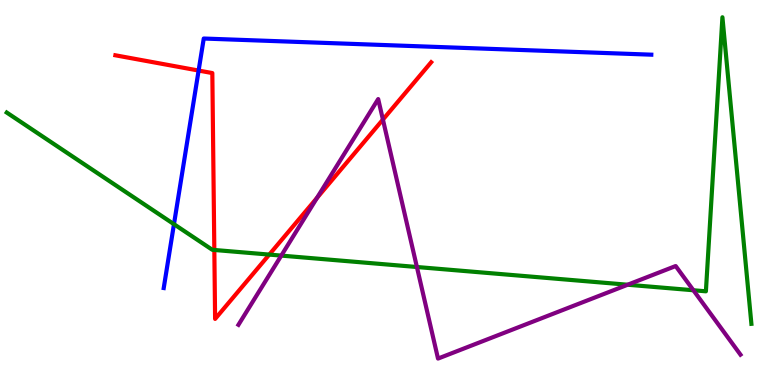[{'lines': ['blue', 'red'], 'intersections': [{'x': 2.56, 'y': 8.17}]}, {'lines': ['green', 'red'], 'intersections': [{'x': 2.77, 'y': 3.51}, {'x': 3.47, 'y': 3.39}]}, {'lines': ['purple', 'red'], 'intersections': [{'x': 4.09, 'y': 4.86}, {'x': 4.94, 'y': 6.89}]}, {'lines': ['blue', 'green'], 'intersections': [{'x': 2.24, 'y': 4.18}]}, {'lines': ['blue', 'purple'], 'intersections': []}, {'lines': ['green', 'purple'], 'intersections': [{'x': 3.63, 'y': 3.36}, {'x': 5.38, 'y': 3.06}, {'x': 8.1, 'y': 2.6}, {'x': 8.95, 'y': 2.46}]}]